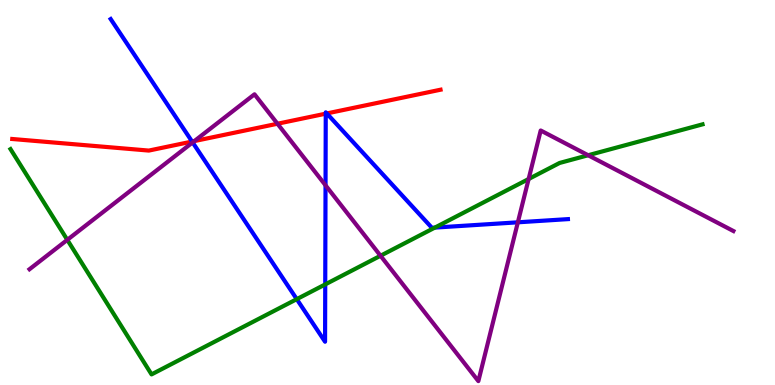[{'lines': ['blue', 'red'], 'intersections': [{'x': 2.48, 'y': 6.32}, {'x': 4.2, 'y': 7.05}, {'x': 4.22, 'y': 7.05}]}, {'lines': ['green', 'red'], 'intersections': []}, {'lines': ['purple', 'red'], 'intersections': [{'x': 2.51, 'y': 6.34}, {'x': 3.58, 'y': 6.79}]}, {'lines': ['blue', 'green'], 'intersections': [{'x': 3.83, 'y': 2.23}, {'x': 4.2, 'y': 2.61}, {'x': 5.61, 'y': 4.09}]}, {'lines': ['blue', 'purple'], 'intersections': [{'x': 2.49, 'y': 6.3}, {'x': 4.2, 'y': 5.19}, {'x': 6.68, 'y': 4.23}]}, {'lines': ['green', 'purple'], 'intersections': [{'x': 0.868, 'y': 3.77}, {'x': 4.91, 'y': 3.36}, {'x': 6.82, 'y': 5.35}, {'x': 7.59, 'y': 5.97}]}]